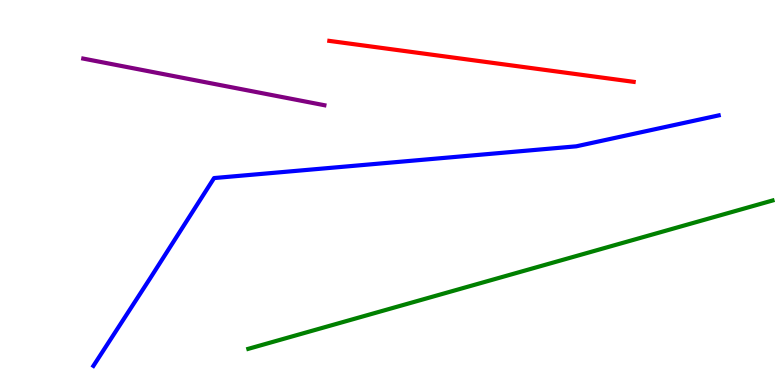[{'lines': ['blue', 'red'], 'intersections': []}, {'lines': ['green', 'red'], 'intersections': []}, {'lines': ['purple', 'red'], 'intersections': []}, {'lines': ['blue', 'green'], 'intersections': []}, {'lines': ['blue', 'purple'], 'intersections': []}, {'lines': ['green', 'purple'], 'intersections': []}]